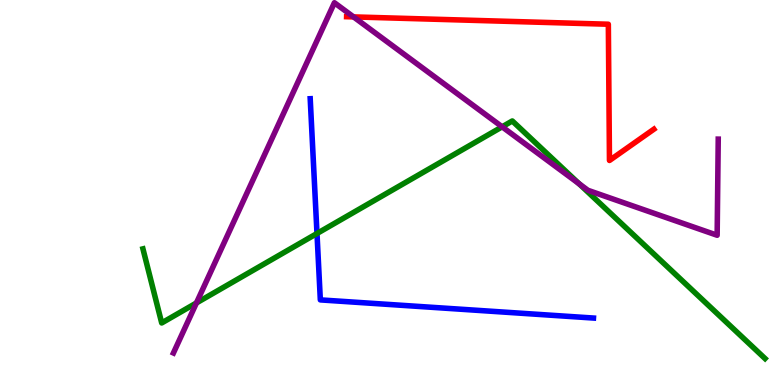[{'lines': ['blue', 'red'], 'intersections': []}, {'lines': ['green', 'red'], 'intersections': []}, {'lines': ['purple', 'red'], 'intersections': [{'x': 4.56, 'y': 9.56}]}, {'lines': ['blue', 'green'], 'intersections': [{'x': 4.09, 'y': 3.94}]}, {'lines': ['blue', 'purple'], 'intersections': []}, {'lines': ['green', 'purple'], 'intersections': [{'x': 2.53, 'y': 2.13}, {'x': 6.48, 'y': 6.71}, {'x': 7.47, 'y': 5.23}]}]